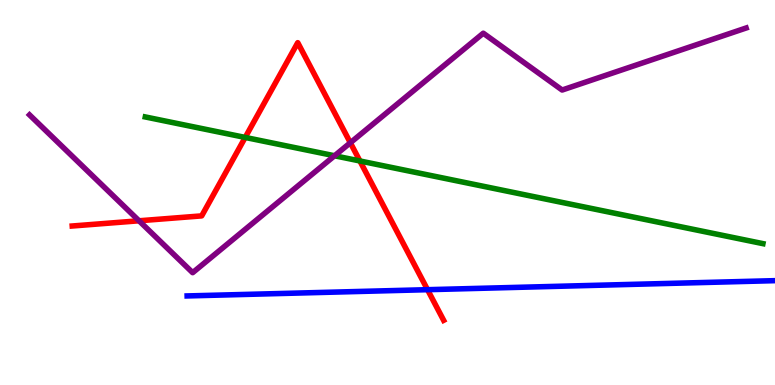[{'lines': ['blue', 'red'], 'intersections': [{'x': 5.52, 'y': 2.48}]}, {'lines': ['green', 'red'], 'intersections': [{'x': 3.16, 'y': 6.43}, {'x': 4.64, 'y': 5.82}]}, {'lines': ['purple', 'red'], 'intersections': [{'x': 1.79, 'y': 4.27}, {'x': 4.52, 'y': 6.29}]}, {'lines': ['blue', 'green'], 'intersections': []}, {'lines': ['blue', 'purple'], 'intersections': []}, {'lines': ['green', 'purple'], 'intersections': [{'x': 4.32, 'y': 5.95}]}]